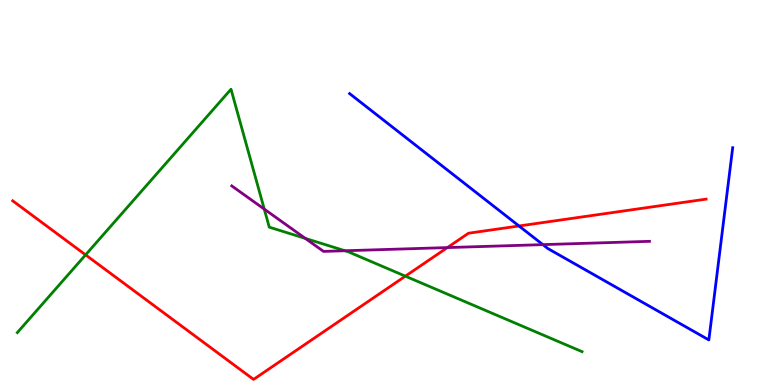[{'lines': ['blue', 'red'], 'intersections': [{'x': 6.7, 'y': 4.13}]}, {'lines': ['green', 'red'], 'intersections': [{'x': 1.1, 'y': 3.38}, {'x': 5.23, 'y': 2.83}]}, {'lines': ['purple', 'red'], 'intersections': [{'x': 5.77, 'y': 3.57}]}, {'lines': ['blue', 'green'], 'intersections': []}, {'lines': ['blue', 'purple'], 'intersections': [{'x': 7.0, 'y': 3.65}]}, {'lines': ['green', 'purple'], 'intersections': [{'x': 3.41, 'y': 4.57}, {'x': 3.94, 'y': 3.81}, {'x': 4.45, 'y': 3.49}]}]